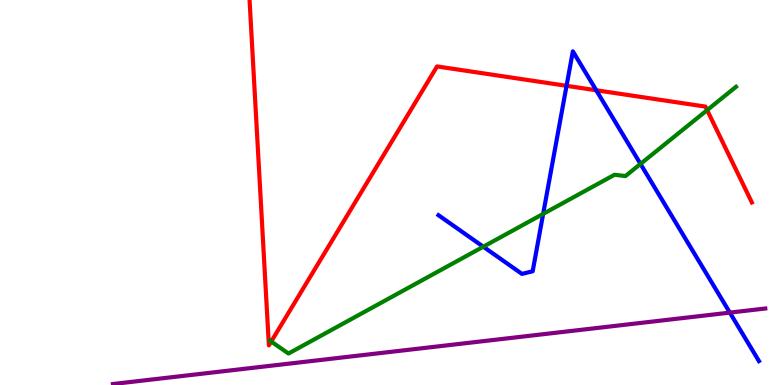[{'lines': ['blue', 'red'], 'intersections': [{'x': 7.31, 'y': 7.77}, {'x': 7.69, 'y': 7.66}]}, {'lines': ['green', 'red'], 'intersections': [{'x': 3.5, 'y': 1.13}, {'x': 9.12, 'y': 7.14}]}, {'lines': ['purple', 'red'], 'intersections': []}, {'lines': ['blue', 'green'], 'intersections': [{'x': 6.24, 'y': 3.59}, {'x': 7.01, 'y': 4.44}, {'x': 8.26, 'y': 5.74}]}, {'lines': ['blue', 'purple'], 'intersections': [{'x': 9.42, 'y': 1.88}]}, {'lines': ['green', 'purple'], 'intersections': []}]